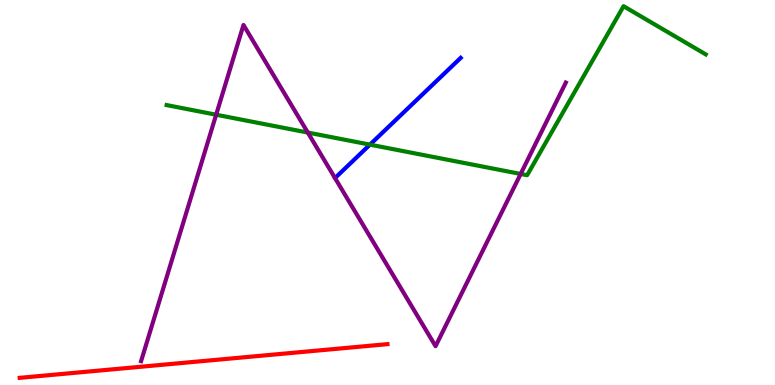[{'lines': ['blue', 'red'], 'intersections': []}, {'lines': ['green', 'red'], 'intersections': []}, {'lines': ['purple', 'red'], 'intersections': []}, {'lines': ['blue', 'green'], 'intersections': [{'x': 4.77, 'y': 6.24}]}, {'lines': ['blue', 'purple'], 'intersections': []}, {'lines': ['green', 'purple'], 'intersections': [{'x': 2.79, 'y': 7.02}, {'x': 3.97, 'y': 6.56}, {'x': 6.72, 'y': 5.48}]}]